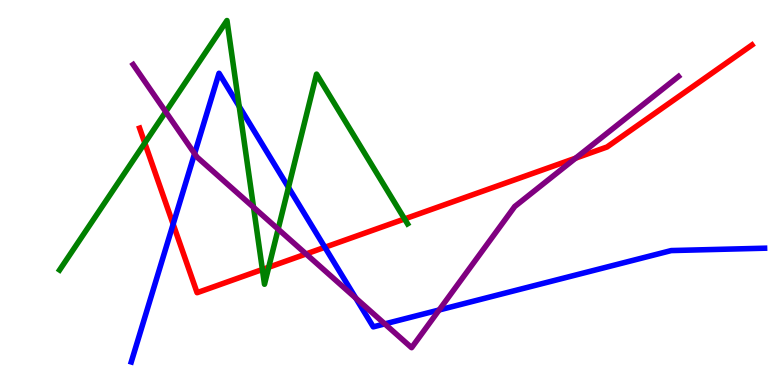[{'lines': ['blue', 'red'], 'intersections': [{'x': 2.23, 'y': 4.18}, {'x': 4.19, 'y': 3.58}]}, {'lines': ['green', 'red'], 'intersections': [{'x': 1.87, 'y': 6.29}, {'x': 3.39, 'y': 3.0}, {'x': 3.47, 'y': 3.06}, {'x': 5.22, 'y': 4.31}]}, {'lines': ['purple', 'red'], 'intersections': [{'x': 3.95, 'y': 3.4}, {'x': 7.43, 'y': 5.89}]}, {'lines': ['blue', 'green'], 'intersections': [{'x': 3.09, 'y': 7.24}, {'x': 3.72, 'y': 5.13}]}, {'lines': ['blue', 'purple'], 'intersections': [{'x': 2.51, 'y': 6.01}, {'x': 4.59, 'y': 2.26}, {'x': 4.97, 'y': 1.59}, {'x': 5.67, 'y': 1.95}]}, {'lines': ['green', 'purple'], 'intersections': [{'x': 2.14, 'y': 7.1}, {'x': 3.27, 'y': 4.62}, {'x': 3.59, 'y': 4.05}]}]